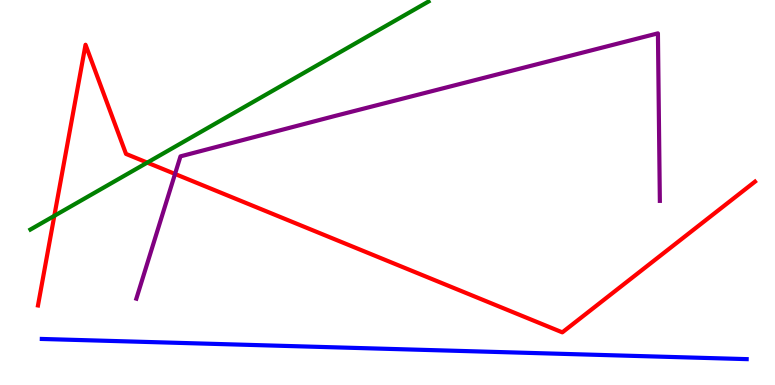[{'lines': ['blue', 'red'], 'intersections': []}, {'lines': ['green', 'red'], 'intersections': [{'x': 0.701, 'y': 4.39}, {'x': 1.9, 'y': 5.78}]}, {'lines': ['purple', 'red'], 'intersections': [{'x': 2.26, 'y': 5.48}]}, {'lines': ['blue', 'green'], 'intersections': []}, {'lines': ['blue', 'purple'], 'intersections': []}, {'lines': ['green', 'purple'], 'intersections': []}]